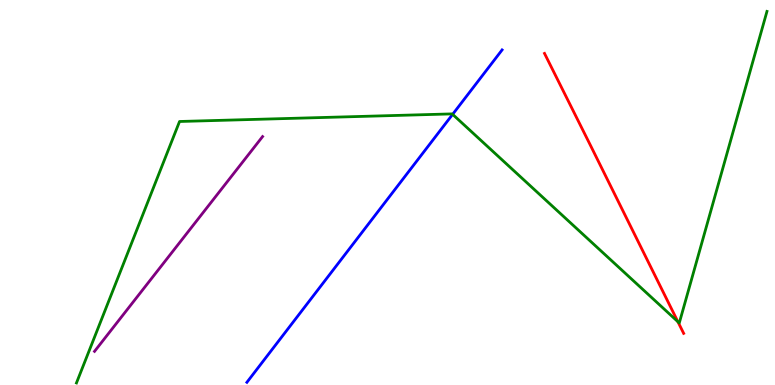[{'lines': ['blue', 'red'], 'intersections': []}, {'lines': ['green', 'red'], 'intersections': [{'x': 8.75, 'y': 1.64}]}, {'lines': ['purple', 'red'], 'intersections': []}, {'lines': ['blue', 'green'], 'intersections': [{'x': 5.84, 'y': 7.03}]}, {'lines': ['blue', 'purple'], 'intersections': []}, {'lines': ['green', 'purple'], 'intersections': []}]